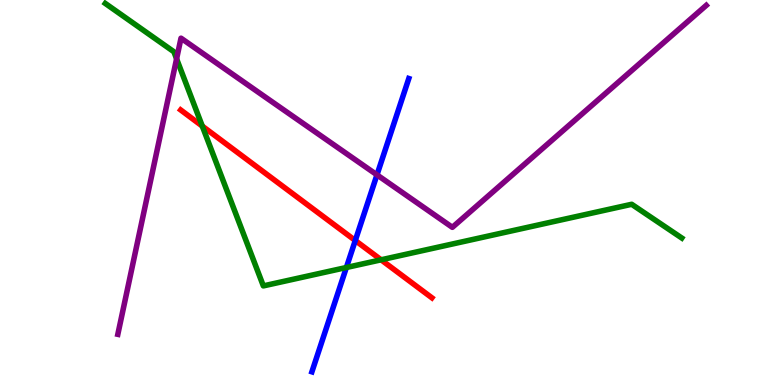[{'lines': ['blue', 'red'], 'intersections': [{'x': 4.58, 'y': 3.75}]}, {'lines': ['green', 'red'], 'intersections': [{'x': 2.61, 'y': 6.72}, {'x': 4.92, 'y': 3.25}]}, {'lines': ['purple', 'red'], 'intersections': []}, {'lines': ['blue', 'green'], 'intersections': [{'x': 4.47, 'y': 3.05}]}, {'lines': ['blue', 'purple'], 'intersections': [{'x': 4.86, 'y': 5.46}]}, {'lines': ['green', 'purple'], 'intersections': [{'x': 2.28, 'y': 8.47}]}]